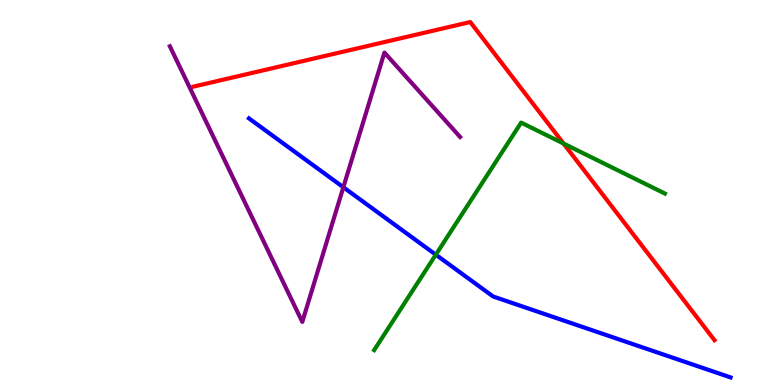[{'lines': ['blue', 'red'], 'intersections': []}, {'lines': ['green', 'red'], 'intersections': [{'x': 7.27, 'y': 6.27}]}, {'lines': ['purple', 'red'], 'intersections': []}, {'lines': ['blue', 'green'], 'intersections': [{'x': 5.62, 'y': 3.38}]}, {'lines': ['blue', 'purple'], 'intersections': [{'x': 4.43, 'y': 5.14}]}, {'lines': ['green', 'purple'], 'intersections': []}]